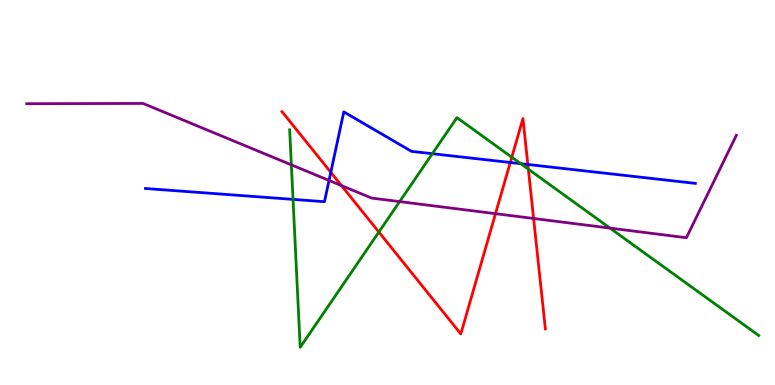[{'lines': ['blue', 'red'], 'intersections': [{'x': 4.27, 'y': 5.52}, {'x': 6.58, 'y': 5.78}, {'x': 6.81, 'y': 5.73}]}, {'lines': ['green', 'red'], 'intersections': [{'x': 4.89, 'y': 3.97}, {'x': 6.6, 'y': 5.92}, {'x': 6.82, 'y': 5.61}]}, {'lines': ['purple', 'red'], 'intersections': [{'x': 4.41, 'y': 5.18}, {'x': 6.39, 'y': 4.45}, {'x': 6.89, 'y': 4.33}]}, {'lines': ['blue', 'green'], 'intersections': [{'x': 3.78, 'y': 4.82}, {'x': 5.58, 'y': 6.01}, {'x': 6.72, 'y': 5.75}]}, {'lines': ['blue', 'purple'], 'intersections': [{'x': 4.25, 'y': 5.31}]}, {'lines': ['green', 'purple'], 'intersections': [{'x': 3.76, 'y': 5.72}, {'x': 5.16, 'y': 4.76}, {'x': 7.87, 'y': 4.08}]}]